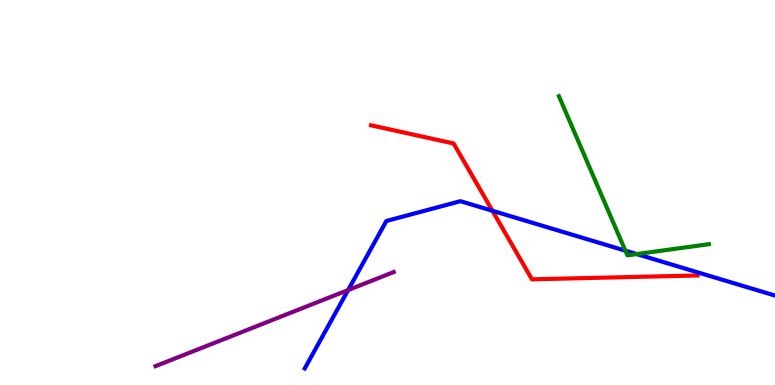[{'lines': ['blue', 'red'], 'intersections': [{'x': 6.35, 'y': 4.53}]}, {'lines': ['green', 'red'], 'intersections': []}, {'lines': ['purple', 'red'], 'intersections': []}, {'lines': ['blue', 'green'], 'intersections': [{'x': 8.07, 'y': 3.49}, {'x': 8.22, 'y': 3.4}]}, {'lines': ['blue', 'purple'], 'intersections': [{'x': 4.49, 'y': 2.47}]}, {'lines': ['green', 'purple'], 'intersections': []}]